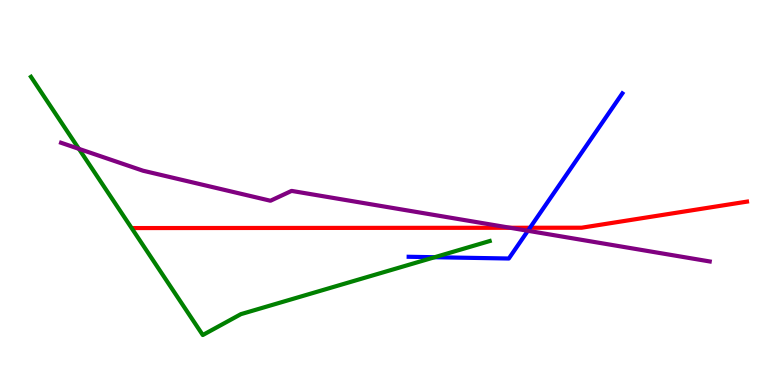[{'lines': ['blue', 'red'], 'intersections': [{'x': 6.84, 'y': 4.08}]}, {'lines': ['green', 'red'], 'intersections': []}, {'lines': ['purple', 'red'], 'intersections': [{'x': 6.58, 'y': 4.08}]}, {'lines': ['blue', 'green'], 'intersections': [{'x': 5.61, 'y': 3.32}]}, {'lines': ['blue', 'purple'], 'intersections': [{'x': 6.81, 'y': 4.01}]}, {'lines': ['green', 'purple'], 'intersections': [{'x': 1.02, 'y': 6.13}]}]